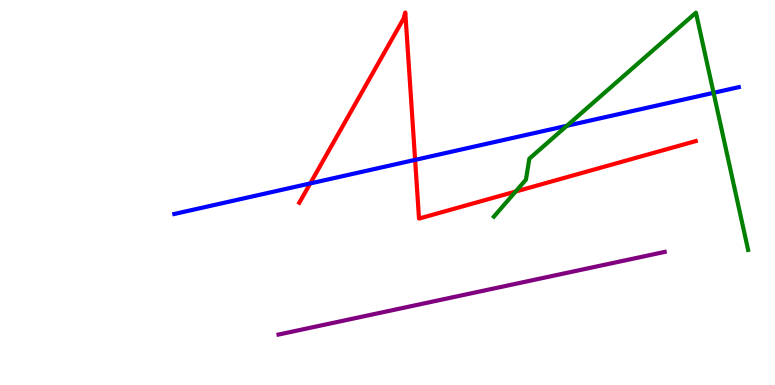[{'lines': ['blue', 'red'], 'intersections': [{'x': 4.0, 'y': 5.24}, {'x': 5.36, 'y': 5.85}]}, {'lines': ['green', 'red'], 'intersections': [{'x': 6.65, 'y': 5.03}]}, {'lines': ['purple', 'red'], 'intersections': []}, {'lines': ['blue', 'green'], 'intersections': [{'x': 7.31, 'y': 6.73}, {'x': 9.21, 'y': 7.59}]}, {'lines': ['blue', 'purple'], 'intersections': []}, {'lines': ['green', 'purple'], 'intersections': []}]